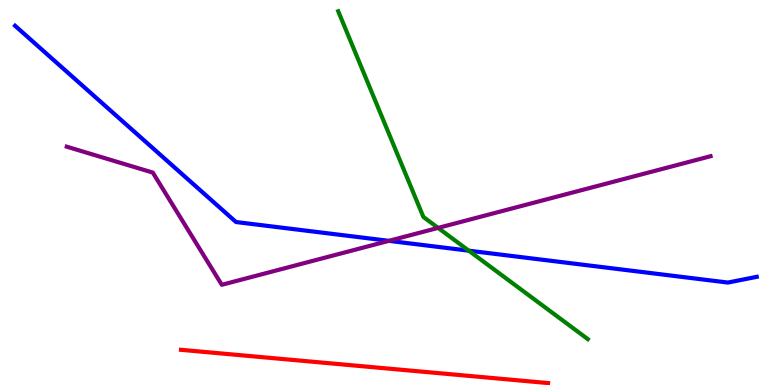[{'lines': ['blue', 'red'], 'intersections': []}, {'lines': ['green', 'red'], 'intersections': []}, {'lines': ['purple', 'red'], 'intersections': []}, {'lines': ['blue', 'green'], 'intersections': [{'x': 6.05, 'y': 3.49}]}, {'lines': ['blue', 'purple'], 'intersections': [{'x': 5.02, 'y': 3.74}]}, {'lines': ['green', 'purple'], 'intersections': [{'x': 5.65, 'y': 4.08}]}]